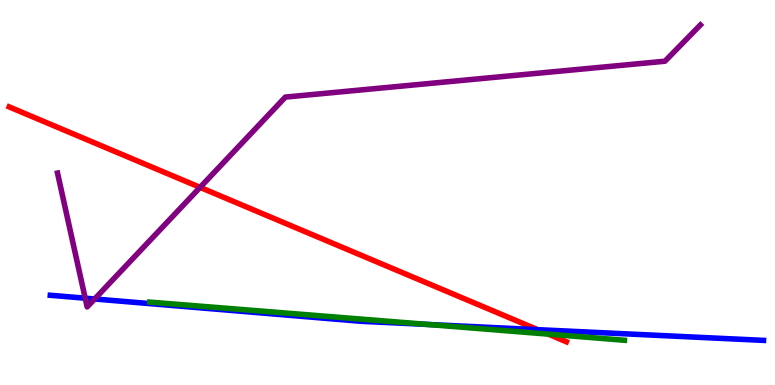[{'lines': ['blue', 'red'], 'intersections': [{'x': 6.94, 'y': 1.44}]}, {'lines': ['green', 'red'], 'intersections': [{'x': 7.07, 'y': 1.32}]}, {'lines': ['purple', 'red'], 'intersections': [{'x': 2.58, 'y': 5.13}]}, {'lines': ['blue', 'green'], 'intersections': [{'x': 5.52, 'y': 1.57}]}, {'lines': ['blue', 'purple'], 'intersections': [{'x': 1.1, 'y': 2.25}, {'x': 1.22, 'y': 2.23}]}, {'lines': ['green', 'purple'], 'intersections': []}]